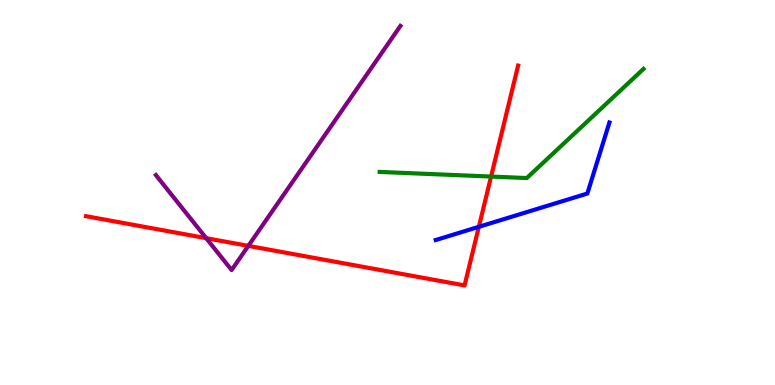[{'lines': ['blue', 'red'], 'intersections': [{'x': 6.18, 'y': 4.11}]}, {'lines': ['green', 'red'], 'intersections': [{'x': 6.34, 'y': 5.41}]}, {'lines': ['purple', 'red'], 'intersections': [{'x': 2.66, 'y': 3.81}, {'x': 3.2, 'y': 3.61}]}, {'lines': ['blue', 'green'], 'intersections': []}, {'lines': ['blue', 'purple'], 'intersections': []}, {'lines': ['green', 'purple'], 'intersections': []}]